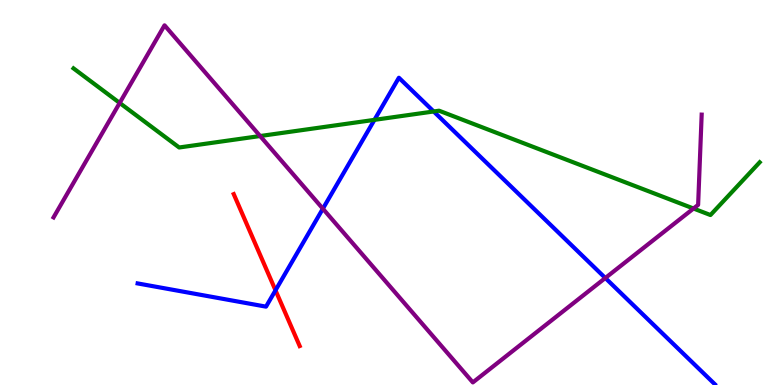[{'lines': ['blue', 'red'], 'intersections': [{'x': 3.55, 'y': 2.46}]}, {'lines': ['green', 'red'], 'intersections': []}, {'lines': ['purple', 'red'], 'intersections': []}, {'lines': ['blue', 'green'], 'intersections': [{'x': 4.83, 'y': 6.89}, {'x': 5.6, 'y': 7.1}]}, {'lines': ['blue', 'purple'], 'intersections': [{'x': 4.17, 'y': 4.58}, {'x': 7.81, 'y': 2.78}]}, {'lines': ['green', 'purple'], 'intersections': [{'x': 1.54, 'y': 7.33}, {'x': 3.36, 'y': 6.47}, {'x': 8.95, 'y': 4.58}]}]